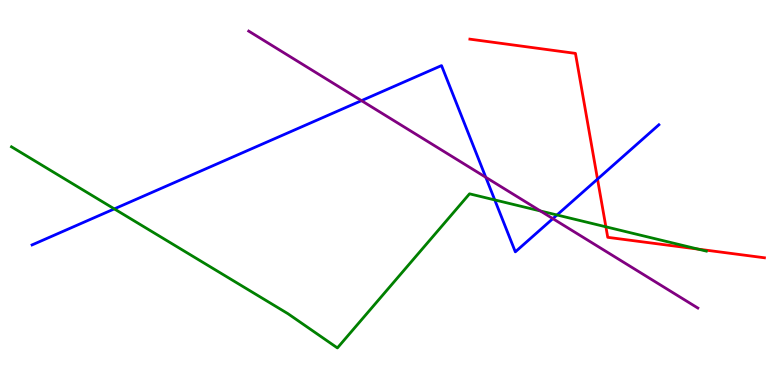[{'lines': ['blue', 'red'], 'intersections': [{'x': 7.71, 'y': 5.35}]}, {'lines': ['green', 'red'], 'intersections': [{'x': 7.82, 'y': 4.11}, {'x': 9.01, 'y': 3.53}]}, {'lines': ['purple', 'red'], 'intersections': []}, {'lines': ['blue', 'green'], 'intersections': [{'x': 1.48, 'y': 4.57}, {'x': 6.38, 'y': 4.81}, {'x': 7.19, 'y': 4.42}]}, {'lines': ['blue', 'purple'], 'intersections': [{'x': 4.66, 'y': 7.39}, {'x': 6.27, 'y': 5.4}, {'x': 7.13, 'y': 4.32}]}, {'lines': ['green', 'purple'], 'intersections': [{'x': 6.97, 'y': 4.52}]}]